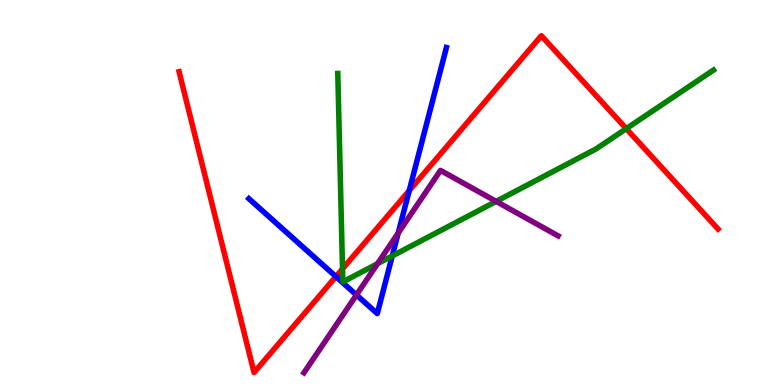[{'lines': ['blue', 'red'], 'intersections': [{'x': 4.33, 'y': 2.82}, {'x': 5.28, 'y': 5.05}]}, {'lines': ['green', 'red'], 'intersections': [{'x': 4.42, 'y': 3.02}, {'x': 8.08, 'y': 6.66}]}, {'lines': ['purple', 'red'], 'intersections': []}, {'lines': ['blue', 'green'], 'intersections': [{'x': 5.06, 'y': 3.35}]}, {'lines': ['blue', 'purple'], 'intersections': [{'x': 4.6, 'y': 2.34}, {'x': 5.14, 'y': 3.95}]}, {'lines': ['green', 'purple'], 'intersections': [{'x': 4.87, 'y': 3.15}, {'x': 6.4, 'y': 4.77}]}]